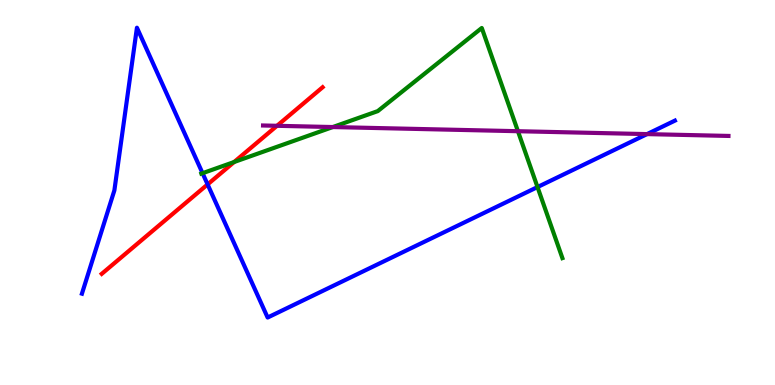[{'lines': ['blue', 'red'], 'intersections': [{'x': 2.68, 'y': 5.21}]}, {'lines': ['green', 'red'], 'intersections': [{'x': 3.02, 'y': 5.79}]}, {'lines': ['purple', 'red'], 'intersections': [{'x': 3.57, 'y': 6.73}]}, {'lines': ['blue', 'green'], 'intersections': [{'x': 2.61, 'y': 5.5}, {'x': 6.94, 'y': 5.14}]}, {'lines': ['blue', 'purple'], 'intersections': [{'x': 8.35, 'y': 6.52}]}, {'lines': ['green', 'purple'], 'intersections': [{'x': 4.29, 'y': 6.7}, {'x': 6.68, 'y': 6.59}]}]